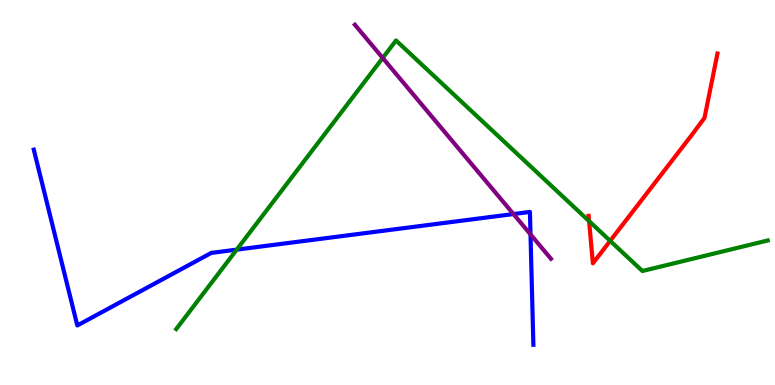[{'lines': ['blue', 'red'], 'intersections': []}, {'lines': ['green', 'red'], 'intersections': [{'x': 7.6, 'y': 4.26}, {'x': 7.87, 'y': 3.74}]}, {'lines': ['purple', 'red'], 'intersections': []}, {'lines': ['blue', 'green'], 'intersections': [{'x': 3.05, 'y': 3.52}]}, {'lines': ['blue', 'purple'], 'intersections': [{'x': 6.63, 'y': 4.44}, {'x': 6.85, 'y': 3.91}]}, {'lines': ['green', 'purple'], 'intersections': [{'x': 4.94, 'y': 8.49}]}]